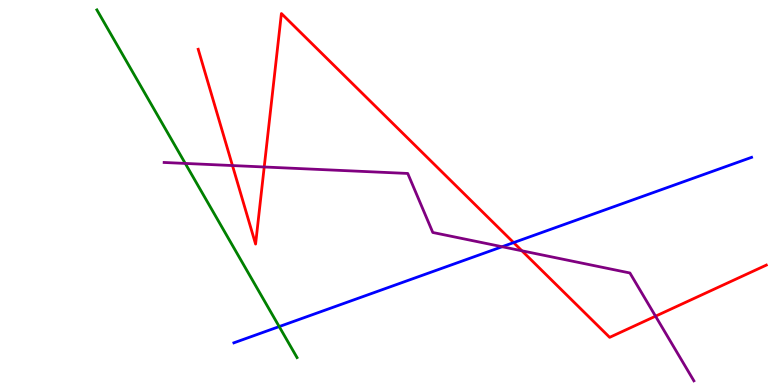[{'lines': ['blue', 'red'], 'intersections': [{'x': 6.63, 'y': 3.7}]}, {'lines': ['green', 'red'], 'intersections': []}, {'lines': ['purple', 'red'], 'intersections': [{'x': 3.0, 'y': 5.7}, {'x': 3.41, 'y': 5.66}, {'x': 6.73, 'y': 3.49}, {'x': 8.46, 'y': 1.79}]}, {'lines': ['blue', 'green'], 'intersections': [{'x': 3.6, 'y': 1.52}]}, {'lines': ['blue', 'purple'], 'intersections': [{'x': 6.48, 'y': 3.59}]}, {'lines': ['green', 'purple'], 'intersections': [{'x': 2.39, 'y': 5.76}]}]